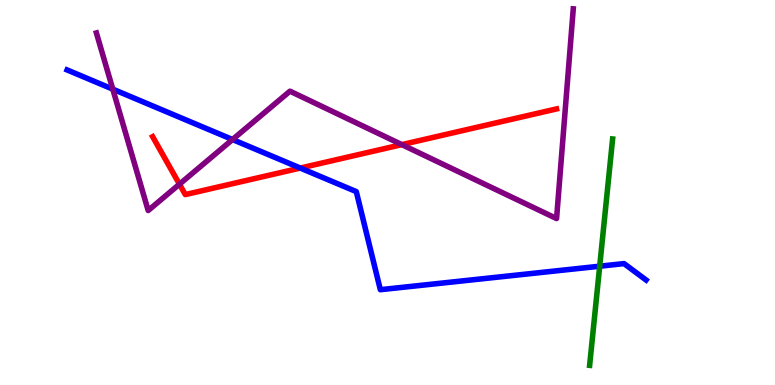[{'lines': ['blue', 'red'], 'intersections': [{'x': 3.87, 'y': 5.64}]}, {'lines': ['green', 'red'], 'intersections': []}, {'lines': ['purple', 'red'], 'intersections': [{'x': 2.32, 'y': 5.22}, {'x': 5.18, 'y': 6.24}]}, {'lines': ['blue', 'green'], 'intersections': [{'x': 7.74, 'y': 3.09}]}, {'lines': ['blue', 'purple'], 'intersections': [{'x': 1.46, 'y': 7.68}, {'x': 3.0, 'y': 6.38}]}, {'lines': ['green', 'purple'], 'intersections': []}]